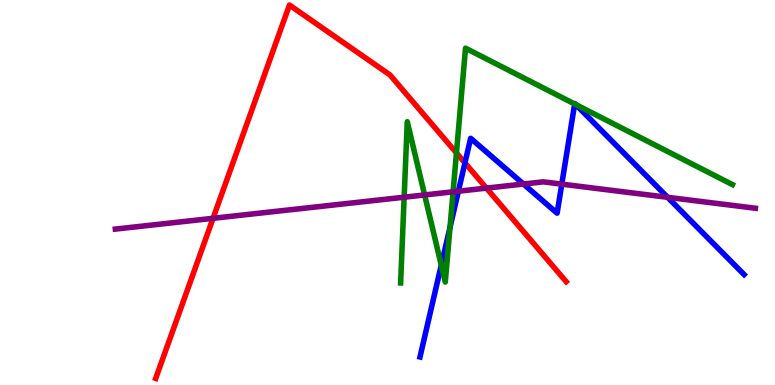[{'lines': ['blue', 'red'], 'intersections': [{'x': 6.0, 'y': 5.77}]}, {'lines': ['green', 'red'], 'intersections': [{'x': 5.89, 'y': 6.03}]}, {'lines': ['purple', 'red'], 'intersections': [{'x': 2.75, 'y': 4.33}, {'x': 6.28, 'y': 5.11}]}, {'lines': ['blue', 'green'], 'intersections': [{'x': 5.69, 'y': 3.11}, {'x': 5.81, 'y': 4.09}, {'x': 7.42, 'y': 7.3}, {'x': 7.43, 'y': 7.28}]}, {'lines': ['blue', 'purple'], 'intersections': [{'x': 5.91, 'y': 5.03}, {'x': 6.75, 'y': 5.22}, {'x': 7.25, 'y': 5.22}, {'x': 8.61, 'y': 4.87}]}, {'lines': ['green', 'purple'], 'intersections': [{'x': 5.21, 'y': 4.88}, {'x': 5.48, 'y': 4.94}, {'x': 5.85, 'y': 5.02}]}]